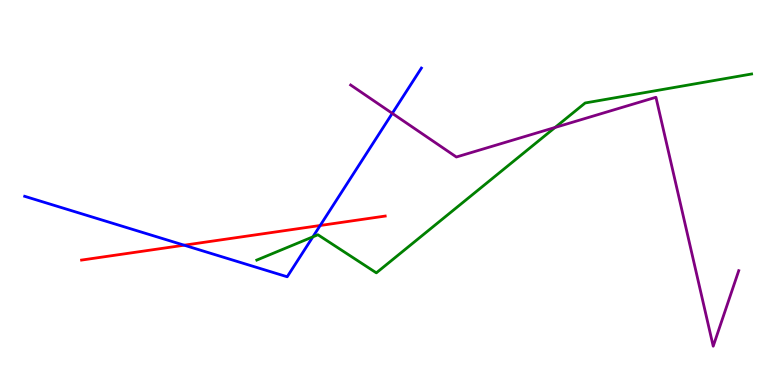[{'lines': ['blue', 'red'], 'intersections': [{'x': 2.38, 'y': 3.63}, {'x': 4.13, 'y': 4.14}]}, {'lines': ['green', 'red'], 'intersections': []}, {'lines': ['purple', 'red'], 'intersections': []}, {'lines': ['blue', 'green'], 'intersections': [{'x': 4.04, 'y': 3.85}]}, {'lines': ['blue', 'purple'], 'intersections': [{'x': 5.06, 'y': 7.06}]}, {'lines': ['green', 'purple'], 'intersections': [{'x': 7.16, 'y': 6.69}]}]